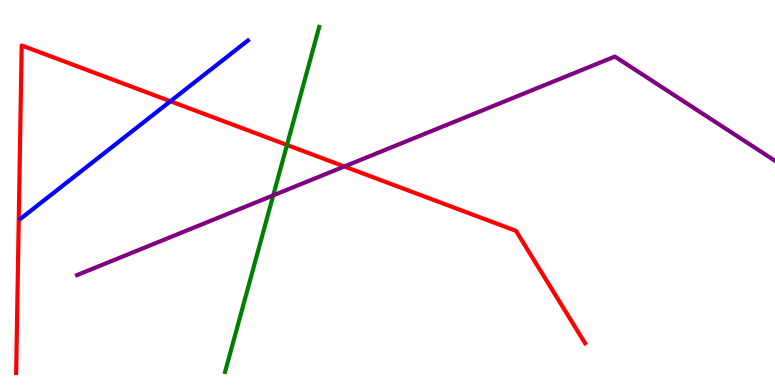[{'lines': ['blue', 'red'], 'intersections': [{'x': 2.2, 'y': 7.37}]}, {'lines': ['green', 'red'], 'intersections': [{'x': 3.7, 'y': 6.23}]}, {'lines': ['purple', 'red'], 'intersections': [{'x': 4.44, 'y': 5.68}]}, {'lines': ['blue', 'green'], 'intersections': []}, {'lines': ['blue', 'purple'], 'intersections': []}, {'lines': ['green', 'purple'], 'intersections': [{'x': 3.53, 'y': 4.93}]}]